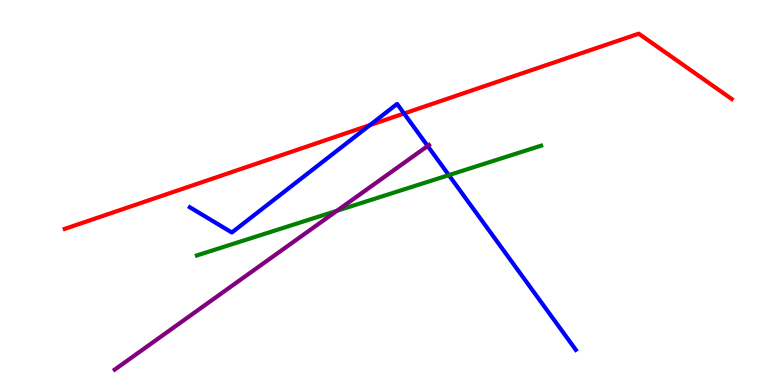[{'lines': ['blue', 'red'], 'intersections': [{'x': 4.77, 'y': 6.75}, {'x': 5.21, 'y': 7.05}]}, {'lines': ['green', 'red'], 'intersections': []}, {'lines': ['purple', 'red'], 'intersections': []}, {'lines': ['blue', 'green'], 'intersections': [{'x': 5.79, 'y': 5.45}]}, {'lines': ['blue', 'purple'], 'intersections': [{'x': 5.52, 'y': 6.21}]}, {'lines': ['green', 'purple'], 'intersections': [{'x': 4.35, 'y': 4.53}]}]